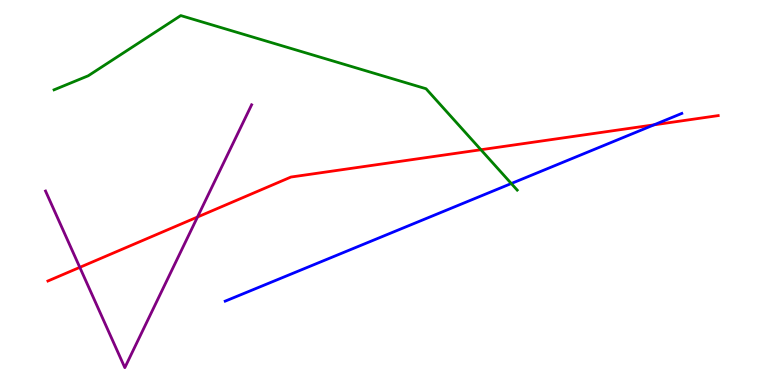[{'lines': ['blue', 'red'], 'intersections': [{'x': 8.44, 'y': 6.76}]}, {'lines': ['green', 'red'], 'intersections': [{'x': 6.21, 'y': 6.11}]}, {'lines': ['purple', 'red'], 'intersections': [{'x': 1.03, 'y': 3.06}, {'x': 2.55, 'y': 4.36}]}, {'lines': ['blue', 'green'], 'intersections': [{'x': 6.6, 'y': 5.23}]}, {'lines': ['blue', 'purple'], 'intersections': []}, {'lines': ['green', 'purple'], 'intersections': []}]